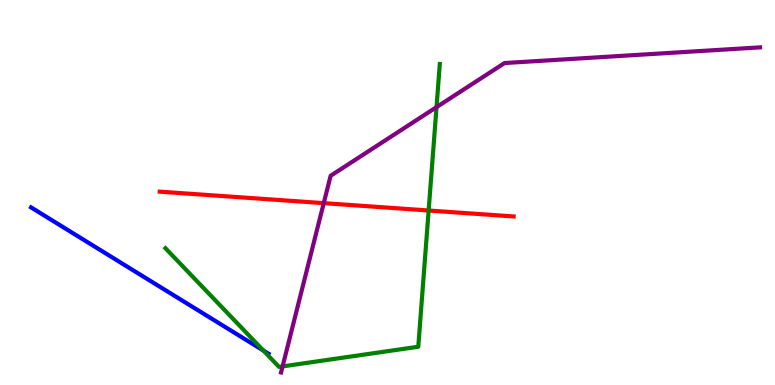[{'lines': ['blue', 'red'], 'intersections': []}, {'lines': ['green', 'red'], 'intersections': [{'x': 5.53, 'y': 4.53}]}, {'lines': ['purple', 'red'], 'intersections': [{'x': 4.18, 'y': 4.72}]}, {'lines': ['blue', 'green'], 'intersections': [{'x': 3.4, 'y': 0.895}]}, {'lines': ['blue', 'purple'], 'intersections': []}, {'lines': ['green', 'purple'], 'intersections': [{'x': 3.65, 'y': 0.483}, {'x': 5.63, 'y': 7.22}]}]